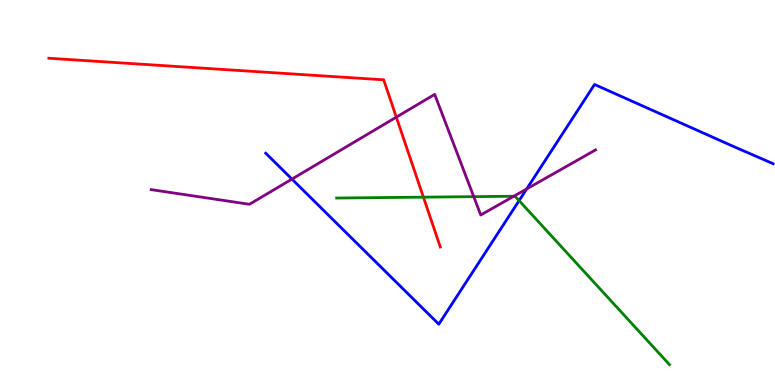[{'lines': ['blue', 'red'], 'intersections': []}, {'lines': ['green', 'red'], 'intersections': [{'x': 5.46, 'y': 4.88}]}, {'lines': ['purple', 'red'], 'intersections': [{'x': 5.11, 'y': 6.96}]}, {'lines': ['blue', 'green'], 'intersections': [{'x': 6.7, 'y': 4.79}]}, {'lines': ['blue', 'purple'], 'intersections': [{'x': 3.77, 'y': 5.35}, {'x': 6.8, 'y': 5.09}]}, {'lines': ['green', 'purple'], 'intersections': [{'x': 6.11, 'y': 4.89}, {'x': 6.63, 'y': 4.9}]}]